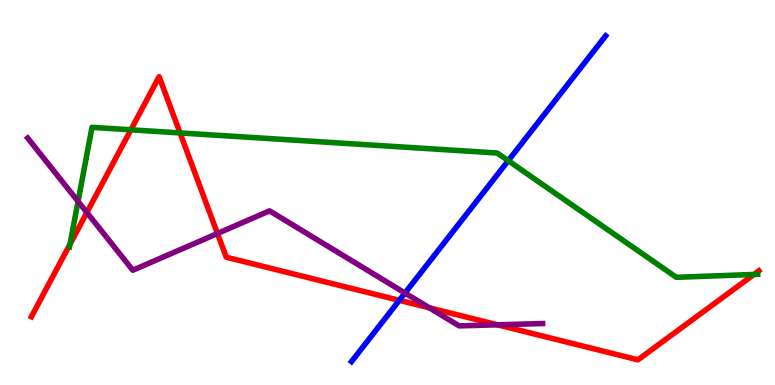[{'lines': ['blue', 'red'], 'intersections': [{'x': 5.15, 'y': 2.2}]}, {'lines': ['green', 'red'], 'intersections': [{'x': 0.903, 'y': 3.66}, {'x': 1.69, 'y': 6.63}, {'x': 2.32, 'y': 6.55}, {'x': 9.73, 'y': 2.87}]}, {'lines': ['purple', 'red'], 'intersections': [{'x': 1.12, 'y': 4.48}, {'x': 2.81, 'y': 3.94}, {'x': 5.54, 'y': 2.0}, {'x': 6.42, 'y': 1.56}]}, {'lines': ['blue', 'green'], 'intersections': [{'x': 6.56, 'y': 5.83}]}, {'lines': ['blue', 'purple'], 'intersections': [{'x': 5.23, 'y': 2.39}]}, {'lines': ['green', 'purple'], 'intersections': [{'x': 1.01, 'y': 4.77}]}]